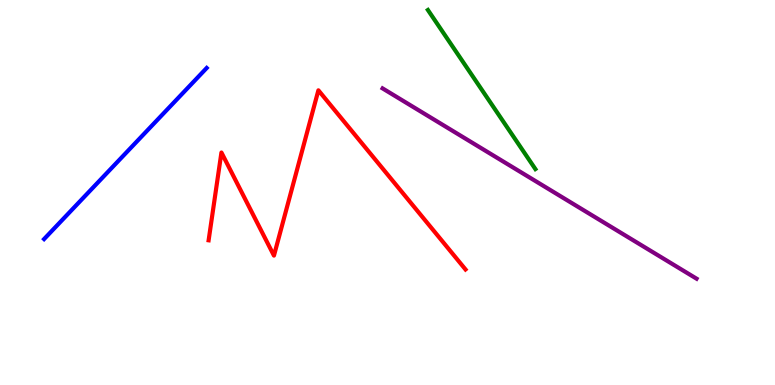[{'lines': ['blue', 'red'], 'intersections': []}, {'lines': ['green', 'red'], 'intersections': []}, {'lines': ['purple', 'red'], 'intersections': []}, {'lines': ['blue', 'green'], 'intersections': []}, {'lines': ['blue', 'purple'], 'intersections': []}, {'lines': ['green', 'purple'], 'intersections': []}]